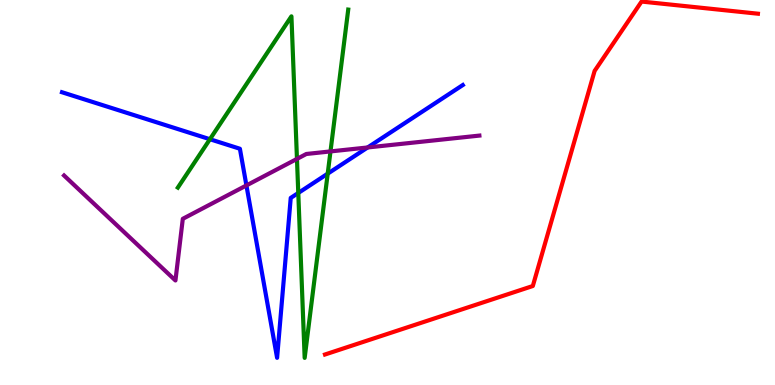[{'lines': ['blue', 'red'], 'intersections': []}, {'lines': ['green', 'red'], 'intersections': []}, {'lines': ['purple', 'red'], 'intersections': []}, {'lines': ['blue', 'green'], 'intersections': [{'x': 2.71, 'y': 6.38}, {'x': 3.85, 'y': 4.99}, {'x': 4.23, 'y': 5.49}]}, {'lines': ['blue', 'purple'], 'intersections': [{'x': 3.18, 'y': 5.18}, {'x': 4.74, 'y': 6.17}]}, {'lines': ['green', 'purple'], 'intersections': [{'x': 3.83, 'y': 5.87}, {'x': 4.26, 'y': 6.07}]}]